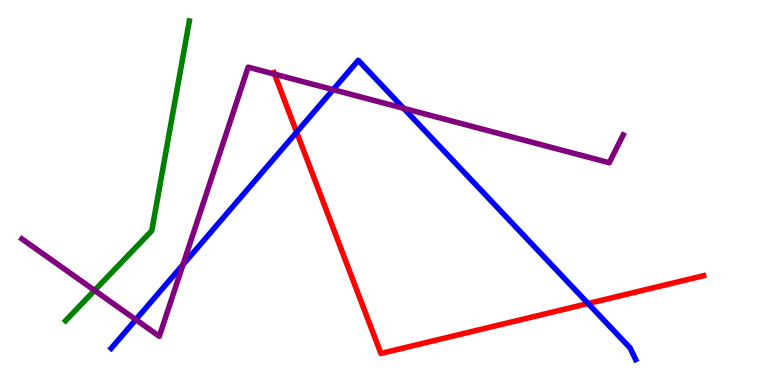[{'lines': ['blue', 'red'], 'intersections': [{'x': 3.83, 'y': 6.57}, {'x': 7.59, 'y': 2.12}]}, {'lines': ['green', 'red'], 'intersections': []}, {'lines': ['purple', 'red'], 'intersections': [{'x': 3.54, 'y': 8.07}]}, {'lines': ['blue', 'green'], 'intersections': []}, {'lines': ['blue', 'purple'], 'intersections': [{'x': 1.75, 'y': 1.7}, {'x': 2.36, 'y': 3.13}, {'x': 4.3, 'y': 7.67}, {'x': 5.21, 'y': 7.19}]}, {'lines': ['green', 'purple'], 'intersections': [{'x': 1.22, 'y': 2.46}]}]